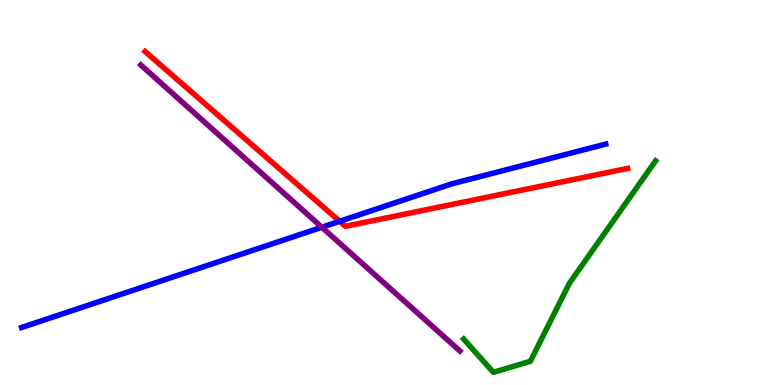[{'lines': ['blue', 'red'], 'intersections': [{'x': 4.38, 'y': 4.25}]}, {'lines': ['green', 'red'], 'intersections': []}, {'lines': ['purple', 'red'], 'intersections': []}, {'lines': ['blue', 'green'], 'intersections': []}, {'lines': ['blue', 'purple'], 'intersections': [{'x': 4.15, 'y': 4.1}]}, {'lines': ['green', 'purple'], 'intersections': []}]